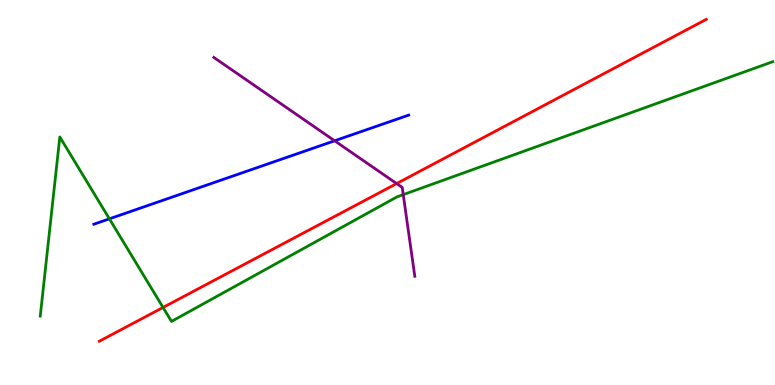[{'lines': ['blue', 'red'], 'intersections': []}, {'lines': ['green', 'red'], 'intersections': [{'x': 2.1, 'y': 2.01}]}, {'lines': ['purple', 'red'], 'intersections': [{'x': 5.12, 'y': 5.23}]}, {'lines': ['blue', 'green'], 'intersections': [{'x': 1.41, 'y': 4.32}]}, {'lines': ['blue', 'purple'], 'intersections': [{'x': 4.32, 'y': 6.34}]}, {'lines': ['green', 'purple'], 'intersections': [{'x': 5.2, 'y': 4.94}]}]